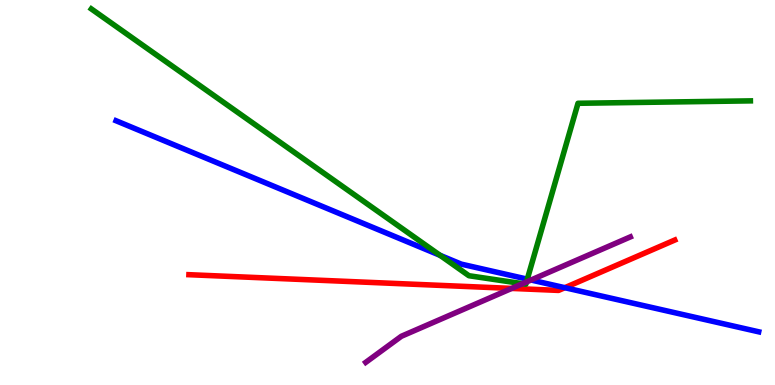[{'lines': ['blue', 'red'], 'intersections': [{'x': 7.29, 'y': 2.53}]}, {'lines': ['green', 'red'], 'intersections': []}, {'lines': ['purple', 'red'], 'intersections': [{'x': 6.6, 'y': 2.51}]}, {'lines': ['blue', 'green'], 'intersections': [{'x': 5.68, 'y': 3.37}, {'x': 6.8, 'y': 2.75}]}, {'lines': ['blue', 'purple'], 'intersections': [{'x': 6.85, 'y': 2.73}]}, {'lines': ['green', 'purple'], 'intersections': [{'x': 6.74, 'y': 2.63}, {'x': 6.79, 'y': 2.68}]}]